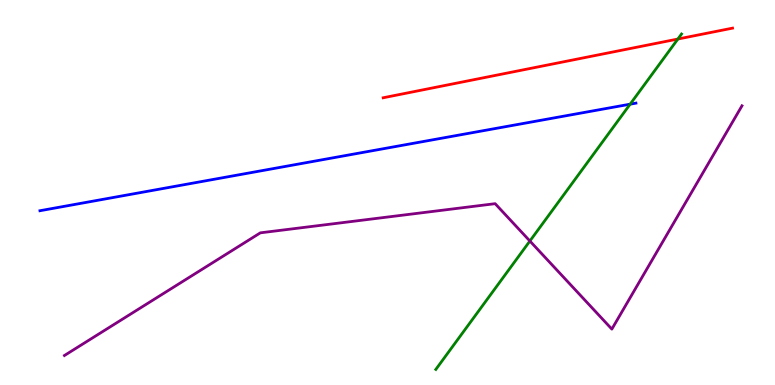[{'lines': ['blue', 'red'], 'intersections': []}, {'lines': ['green', 'red'], 'intersections': [{'x': 8.75, 'y': 8.99}]}, {'lines': ['purple', 'red'], 'intersections': []}, {'lines': ['blue', 'green'], 'intersections': [{'x': 8.13, 'y': 7.29}]}, {'lines': ['blue', 'purple'], 'intersections': []}, {'lines': ['green', 'purple'], 'intersections': [{'x': 6.84, 'y': 3.74}]}]